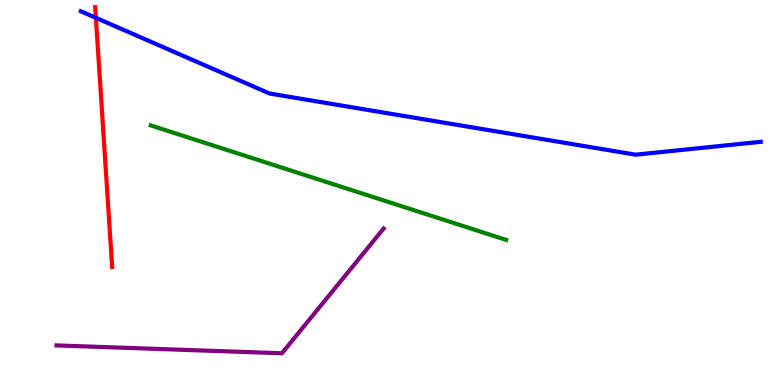[{'lines': ['blue', 'red'], 'intersections': [{'x': 1.24, 'y': 9.54}]}, {'lines': ['green', 'red'], 'intersections': []}, {'lines': ['purple', 'red'], 'intersections': []}, {'lines': ['blue', 'green'], 'intersections': []}, {'lines': ['blue', 'purple'], 'intersections': []}, {'lines': ['green', 'purple'], 'intersections': []}]